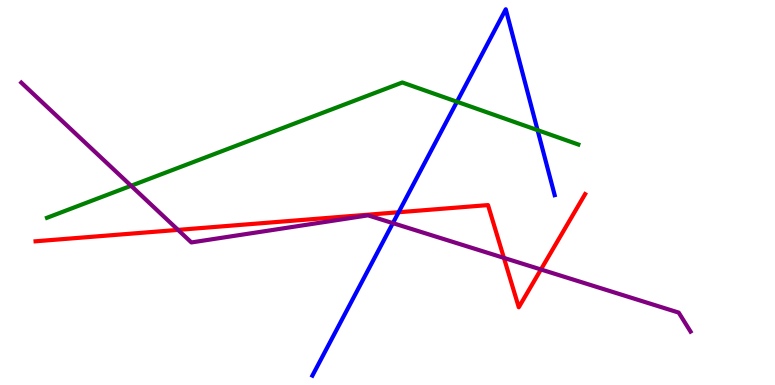[{'lines': ['blue', 'red'], 'intersections': [{'x': 5.14, 'y': 4.49}]}, {'lines': ['green', 'red'], 'intersections': []}, {'lines': ['purple', 'red'], 'intersections': [{'x': 2.3, 'y': 4.03}, {'x': 6.5, 'y': 3.3}, {'x': 6.98, 'y': 3.0}]}, {'lines': ['blue', 'green'], 'intersections': [{'x': 5.9, 'y': 7.36}, {'x': 6.94, 'y': 6.62}]}, {'lines': ['blue', 'purple'], 'intersections': [{'x': 5.07, 'y': 4.2}]}, {'lines': ['green', 'purple'], 'intersections': [{'x': 1.69, 'y': 5.17}]}]